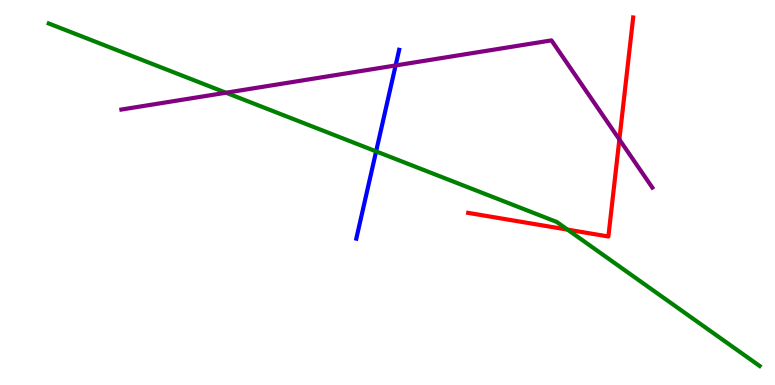[{'lines': ['blue', 'red'], 'intersections': []}, {'lines': ['green', 'red'], 'intersections': [{'x': 7.32, 'y': 4.04}]}, {'lines': ['purple', 'red'], 'intersections': [{'x': 7.99, 'y': 6.38}]}, {'lines': ['blue', 'green'], 'intersections': [{'x': 4.85, 'y': 6.07}]}, {'lines': ['blue', 'purple'], 'intersections': [{'x': 5.1, 'y': 8.3}]}, {'lines': ['green', 'purple'], 'intersections': [{'x': 2.92, 'y': 7.59}]}]